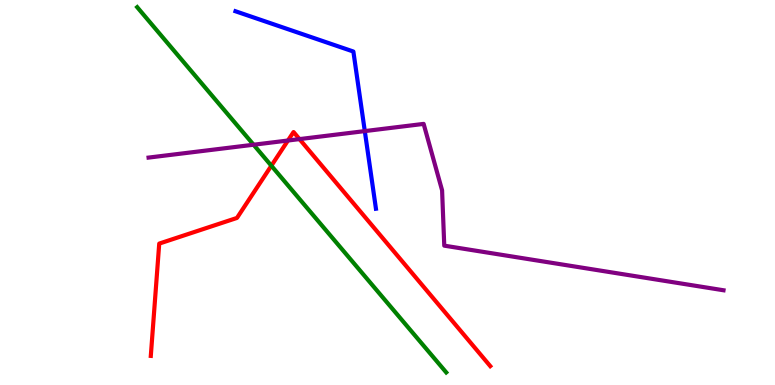[{'lines': ['blue', 'red'], 'intersections': []}, {'lines': ['green', 'red'], 'intersections': [{'x': 3.5, 'y': 5.7}]}, {'lines': ['purple', 'red'], 'intersections': [{'x': 3.72, 'y': 6.35}, {'x': 3.86, 'y': 6.39}]}, {'lines': ['blue', 'green'], 'intersections': []}, {'lines': ['blue', 'purple'], 'intersections': [{'x': 4.71, 'y': 6.59}]}, {'lines': ['green', 'purple'], 'intersections': [{'x': 3.27, 'y': 6.24}]}]